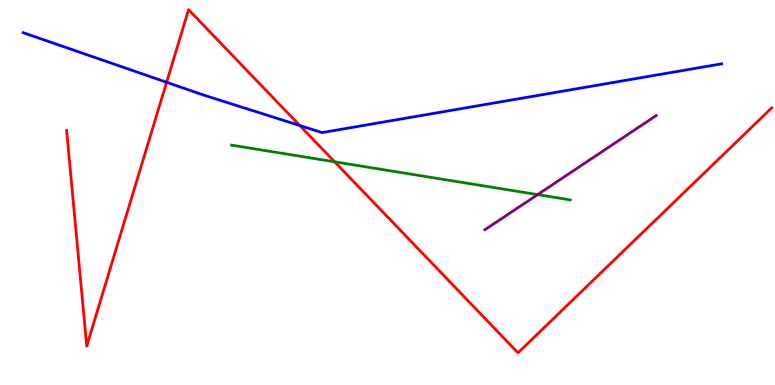[{'lines': ['blue', 'red'], 'intersections': [{'x': 2.15, 'y': 7.86}, {'x': 3.87, 'y': 6.74}]}, {'lines': ['green', 'red'], 'intersections': [{'x': 4.32, 'y': 5.8}]}, {'lines': ['purple', 'red'], 'intersections': []}, {'lines': ['blue', 'green'], 'intersections': []}, {'lines': ['blue', 'purple'], 'intersections': []}, {'lines': ['green', 'purple'], 'intersections': [{'x': 6.94, 'y': 4.95}]}]